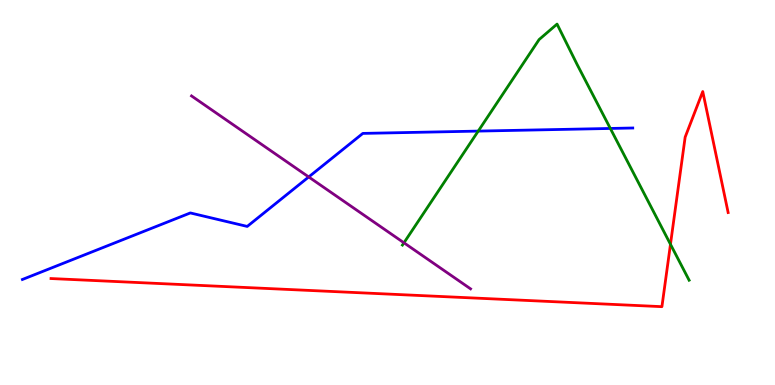[{'lines': ['blue', 'red'], 'intersections': []}, {'lines': ['green', 'red'], 'intersections': [{'x': 8.65, 'y': 3.65}]}, {'lines': ['purple', 'red'], 'intersections': []}, {'lines': ['blue', 'green'], 'intersections': [{'x': 6.17, 'y': 6.59}, {'x': 7.88, 'y': 6.66}]}, {'lines': ['blue', 'purple'], 'intersections': [{'x': 3.98, 'y': 5.4}]}, {'lines': ['green', 'purple'], 'intersections': [{'x': 5.21, 'y': 3.69}]}]